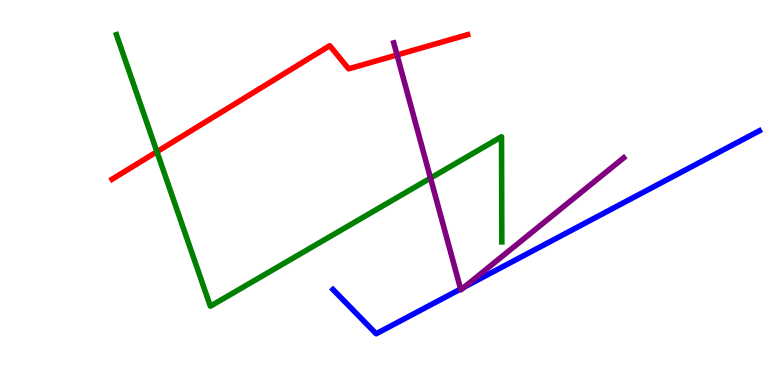[{'lines': ['blue', 'red'], 'intersections': []}, {'lines': ['green', 'red'], 'intersections': [{'x': 2.02, 'y': 6.06}]}, {'lines': ['purple', 'red'], 'intersections': [{'x': 5.12, 'y': 8.57}]}, {'lines': ['blue', 'green'], 'intersections': []}, {'lines': ['blue', 'purple'], 'intersections': [{'x': 5.94, 'y': 2.49}, {'x': 5.99, 'y': 2.54}]}, {'lines': ['green', 'purple'], 'intersections': [{'x': 5.55, 'y': 5.37}]}]